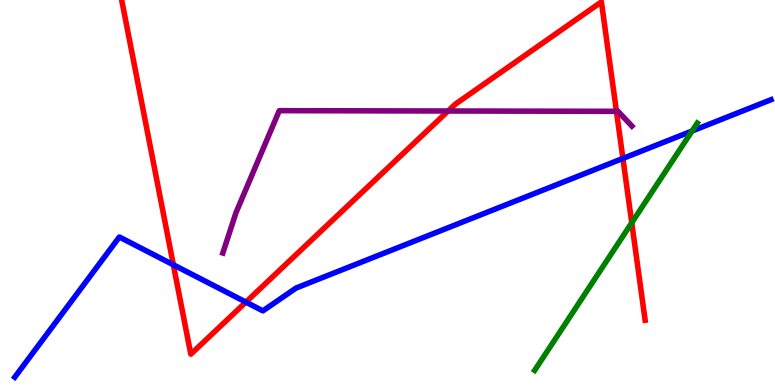[{'lines': ['blue', 'red'], 'intersections': [{'x': 2.24, 'y': 3.12}, {'x': 3.17, 'y': 2.15}, {'x': 8.04, 'y': 5.89}]}, {'lines': ['green', 'red'], 'intersections': [{'x': 8.15, 'y': 4.21}]}, {'lines': ['purple', 'red'], 'intersections': [{'x': 5.78, 'y': 7.12}, {'x': 7.95, 'y': 7.11}]}, {'lines': ['blue', 'green'], 'intersections': [{'x': 8.93, 'y': 6.6}]}, {'lines': ['blue', 'purple'], 'intersections': []}, {'lines': ['green', 'purple'], 'intersections': []}]